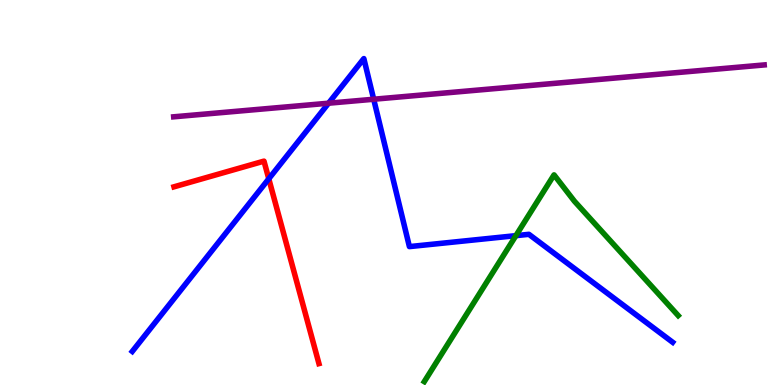[{'lines': ['blue', 'red'], 'intersections': [{'x': 3.47, 'y': 5.36}]}, {'lines': ['green', 'red'], 'intersections': []}, {'lines': ['purple', 'red'], 'intersections': []}, {'lines': ['blue', 'green'], 'intersections': [{'x': 6.66, 'y': 3.88}]}, {'lines': ['blue', 'purple'], 'intersections': [{'x': 4.24, 'y': 7.32}, {'x': 4.82, 'y': 7.42}]}, {'lines': ['green', 'purple'], 'intersections': []}]